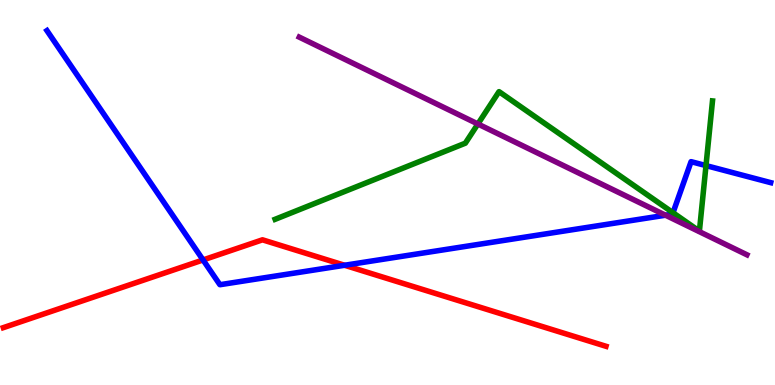[{'lines': ['blue', 'red'], 'intersections': [{'x': 2.62, 'y': 3.25}, {'x': 4.45, 'y': 3.11}]}, {'lines': ['green', 'red'], 'intersections': []}, {'lines': ['purple', 'red'], 'intersections': []}, {'lines': ['blue', 'green'], 'intersections': [{'x': 8.68, 'y': 4.47}, {'x': 9.11, 'y': 5.7}]}, {'lines': ['blue', 'purple'], 'intersections': [{'x': 8.59, 'y': 4.41}]}, {'lines': ['green', 'purple'], 'intersections': [{'x': 6.17, 'y': 6.78}]}]